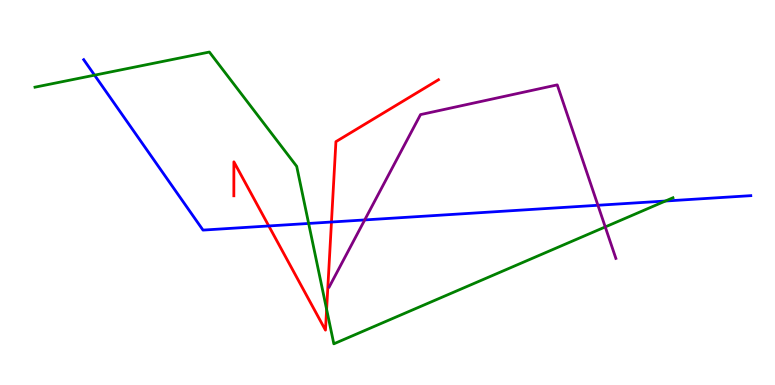[{'lines': ['blue', 'red'], 'intersections': [{'x': 3.47, 'y': 4.13}, {'x': 4.28, 'y': 4.23}]}, {'lines': ['green', 'red'], 'intersections': [{'x': 4.21, 'y': 1.97}]}, {'lines': ['purple', 'red'], 'intersections': []}, {'lines': ['blue', 'green'], 'intersections': [{'x': 1.22, 'y': 8.05}, {'x': 3.98, 'y': 4.2}, {'x': 8.59, 'y': 4.78}]}, {'lines': ['blue', 'purple'], 'intersections': [{'x': 4.71, 'y': 4.29}, {'x': 7.72, 'y': 4.67}]}, {'lines': ['green', 'purple'], 'intersections': [{'x': 7.81, 'y': 4.11}]}]